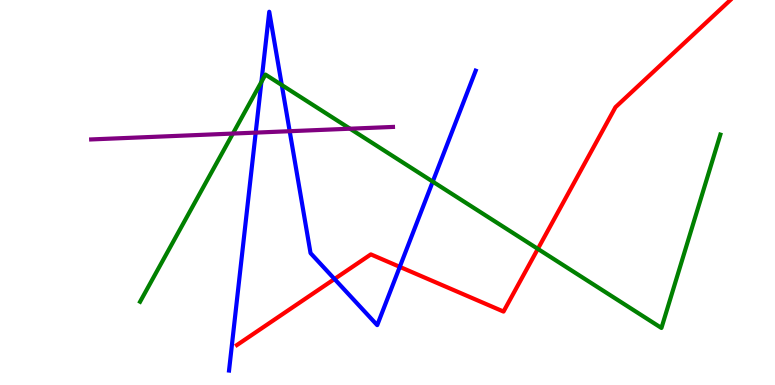[{'lines': ['blue', 'red'], 'intersections': [{'x': 4.32, 'y': 2.75}, {'x': 5.16, 'y': 3.07}]}, {'lines': ['green', 'red'], 'intersections': [{'x': 6.94, 'y': 3.54}]}, {'lines': ['purple', 'red'], 'intersections': []}, {'lines': ['blue', 'green'], 'intersections': [{'x': 3.37, 'y': 7.87}, {'x': 3.64, 'y': 7.79}, {'x': 5.58, 'y': 5.28}]}, {'lines': ['blue', 'purple'], 'intersections': [{'x': 3.3, 'y': 6.56}, {'x': 3.74, 'y': 6.59}]}, {'lines': ['green', 'purple'], 'intersections': [{'x': 3.01, 'y': 6.53}, {'x': 4.52, 'y': 6.66}]}]